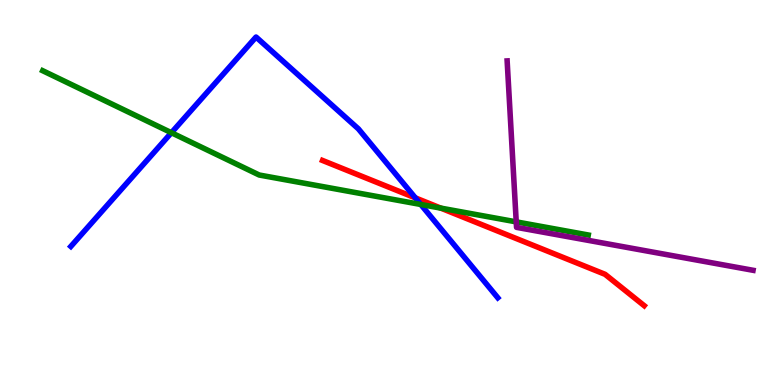[{'lines': ['blue', 'red'], 'intersections': [{'x': 5.36, 'y': 4.86}]}, {'lines': ['green', 'red'], 'intersections': [{'x': 5.69, 'y': 4.59}]}, {'lines': ['purple', 'red'], 'intersections': []}, {'lines': ['blue', 'green'], 'intersections': [{'x': 2.21, 'y': 6.55}, {'x': 5.43, 'y': 4.69}]}, {'lines': ['blue', 'purple'], 'intersections': []}, {'lines': ['green', 'purple'], 'intersections': [{'x': 6.66, 'y': 4.24}]}]